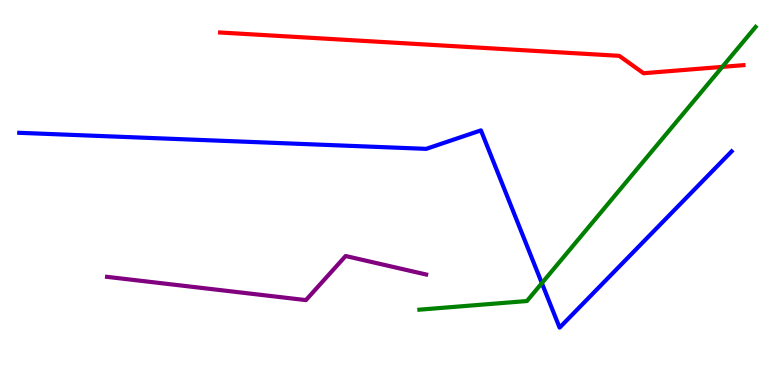[{'lines': ['blue', 'red'], 'intersections': []}, {'lines': ['green', 'red'], 'intersections': [{'x': 9.32, 'y': 8.26}]}, {'lines': ['purple', 'red'], 'intersections': []}, {'lines': ['blue', 'green'], 'intersections': [{'x': 6.99, 'y': 2.65}]}, {'lines': ['blue', 'purple'], 'intersections': []}, {'lines': ['green', 'purple'], 'intersections': []}]